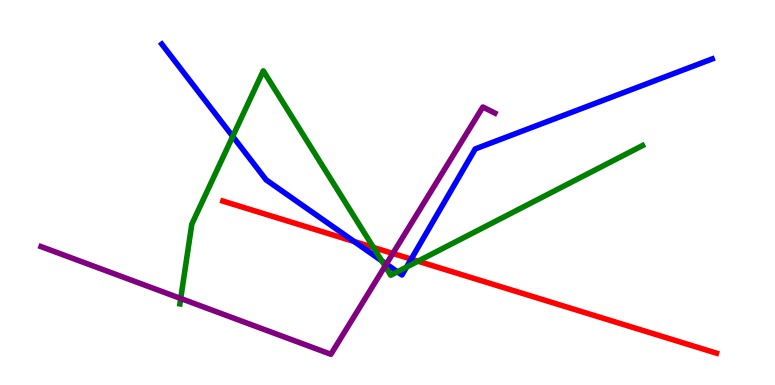[{'lines': ['blue', 'red'], 'intersections': [{'x': 4.57, 'y': 3.73}, {'x': 5.31, 'y': 3.27}]}, {'lines': ['green', 'red'], 'intersections': [{'x': 4.82, 'y': 3.57}, {'x': 5.39, 'y': 3.22}]}, {'lines': ['purple', 'red'], 'intersections': [{'x': 5.07, 'y': 3.42}]}, {'lines': ['blue', 'green'], 'intersections': [{'x': 3.0, 'y': 6.46}, {'x': 4.93, 'y': 3.23}, {'x': 5.13, 'y': 2.94}, {'x': 5.25, 'y': 3.06}]}, {'lines': ['blue', 'purple'], 'intersections': [{'x': 4.99, 'y': 3.14}]}, {'lines': ['green', 'purple'], 'intersections': [{'x': 2.33, 'y': 2.25}, {'x': 4.97, 'y': 3.09}]}]